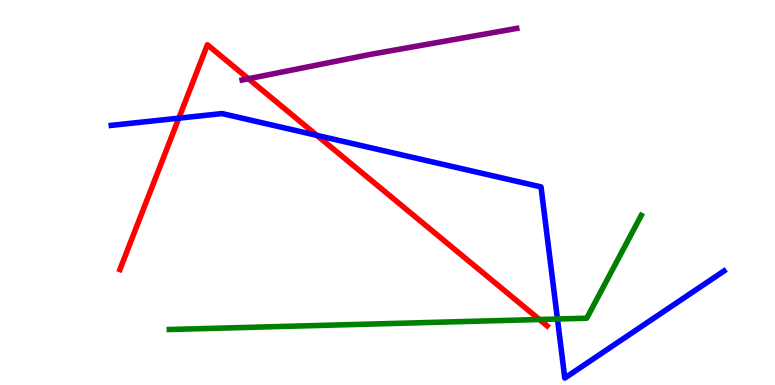[{'lines': ['blue', 'red'], 'intersections': [{'x': 2.31, 'y': 6.93}, {'x': 4.09, 'y': 6.48}]}, {'lines': ['green', 'red'], 'intersections': [{'x': 6.96, 'y': 1.7}]}, {'lines': ['purple', 'red'], 'intersections': [{'x': 3.21, 'y': 7.95}]}, {'lines': ['blue', 'green'], 'intersections': [{'x': 7.19, 'y': 1.71}]}, {'lines': ['blue', 'purple'], 'intersections': []}, {'lines': ['green', 'purple'], 'intersections': []}]